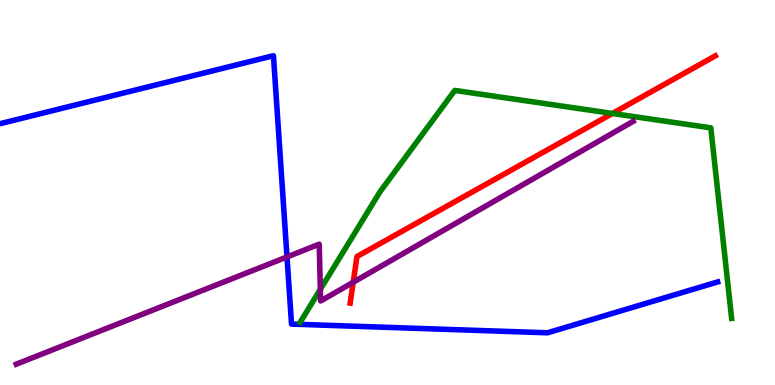[{'lines': ['blue', 'red'], 'intersections': []}, {'lines': ['green', 'red'], 'intersections': [{'x': 7.9, 'y': 7.05}]}, {'lines': ['purple', 'red'], 'intersections': [{'x': 4.56, 'y': 2.67}]}, {'lines': ['blue', 'green'], 'intersections': []}, {'lines': ['blue', 'purple'], 'intersections': [{'x': 3.7, 'y': 3.33}]}, {'lines': ['green', 'purple'], 'intersections': [{'x': 4.13, 'y': 2.48}]}]